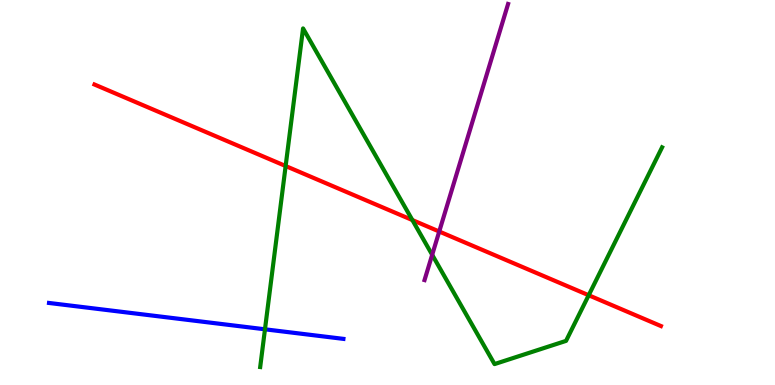[{'lines': ['blue', 'red'], 'intersections': []}, {'lines': ['green', 'red'], 'intersections': [{'x': 3.69, 'y': 5.69}, {'x': 5.32, 'y': 4.28}, {'x': 7.6, 'y': 2.33}]}, {'lines': ['purple', 'red'], 'intersections': [{'x': 5.67, 'y': 3.99}]}, {'lines': ['blue', 'green'], 'intersections': [{'x': 3.42, 'y': 1.45}]}, {'lines': ['blue', 'purple'], 'intersections': []}, {'lines': ['green', 'purple'], 'intersections': [{'x': 5.58, 'y': 3.38}]}]